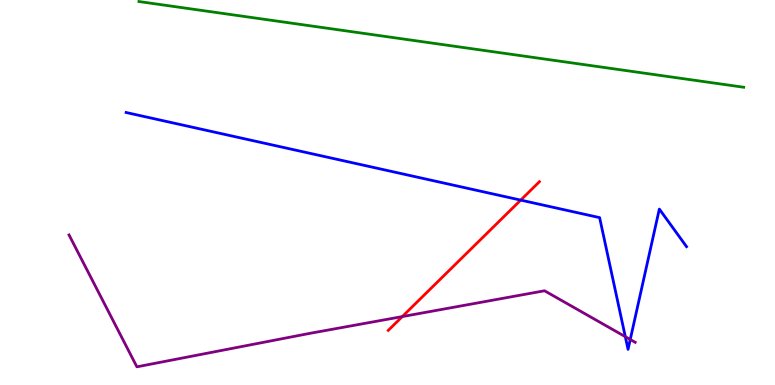[{'lines': ['blue', 'red'], 'intersections': [{'x': 6.72, 'y': 4.8}]}, {'lines': ['green', 'red'], 'intersections': []}, {'lines': ['purple', 'red'], 'intersections': [{'x': 5.19, 'y': 1.78}]}, {'lines': ['blue', 'green'], 'intersections': []}, {'lines': ['blue', 'purple'], 'intersections': [{'x': 8.07, 'y': 1.25}, {'x': 8.13, 'y': 1.18}]}, {'lines': ['green', 'purple'], 'intersections': []}]